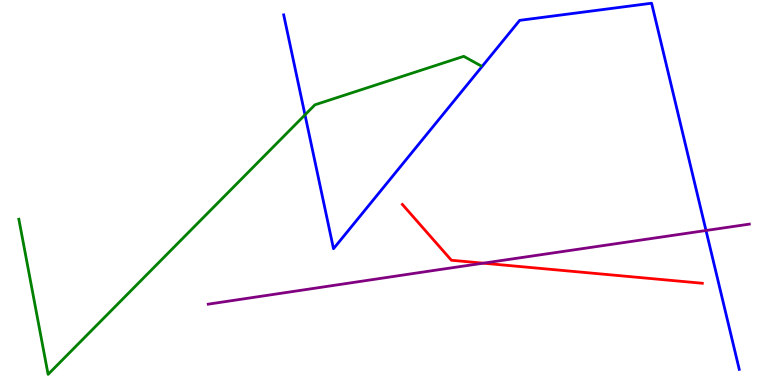[{'lines': ['blue', 'red'], 'intersections': []}, {'lines': ['green', 'red'], 'intersections': []}, {'lines': ['purple', 'red'], 'intersections': [{'x': 6.24, 'y': 3.16}]}, {'lines': ['blue', 'green'], 'intersections': [{'x': 3.94, 'y': 7.02}]}, {'lines': ['blue', 'purple'], 'intersections': [{'x': 9.11, 'y': 4.01}]}, {'lines': ['green', 'purple'], 'intersections': []}]